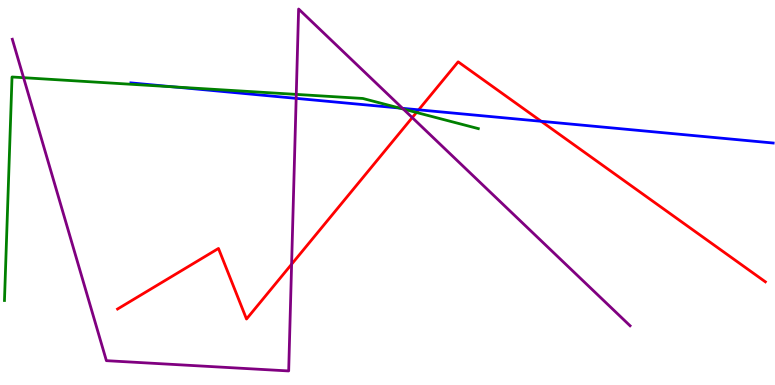[{'lines': ['blue', 'red'], 'intersections': [{'x': 5.4, 'y': 7.15}, {'x': 6.98, 'y': 6.85}]}, {'lines': ['green', 'red'], 'intersections': [{'x': 5.37, 'y': 7.08}]}, {'lines': ['purple', 'red'], 'intersections': [{'x': 3.76, 'y': 3.14}, {'x': 5.32, 'y': 6.95}]}, {'lines': ['blue', 'green'], 'intersections': [{'x': 2.24, 'y': 7.74}, {'x': 5.15, 'y': 7.19}]}, {'lines': ['blue', 'purple'], 'intersections': [{'x': 3.82, 'y': 7.45}, {'x': 5.19, 'y': 7.19}]}, {'lines': ['green', 'purple'], 'intersections': [{'x': 0.304, 'y': 7.98}, {'x': 3.82, 'y': 7.55}, {'x': 5.2, 'y': 7.17}]}]